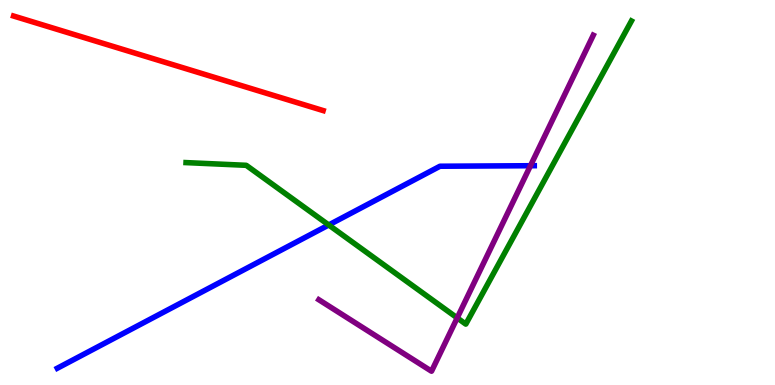[{'lines': ['blue', 'red'], 'intersections': []}, {'lines': ['green', 'red'], 'intersections': []}, {'lines': ['purple', 'red'], 'intersections': []}, {'lines': ['blue', 'green'], 'intersections': [{'x': 4.24, 'y': 4.16}]}, {'lines': ['blue', 'purple'], 'intersections': [{'x': 6.84, 'y': 5.7}]}, {'lines': ['green', 'purple'], 'intersections': [{'x': 5.9, 'y': 1.74}]}]